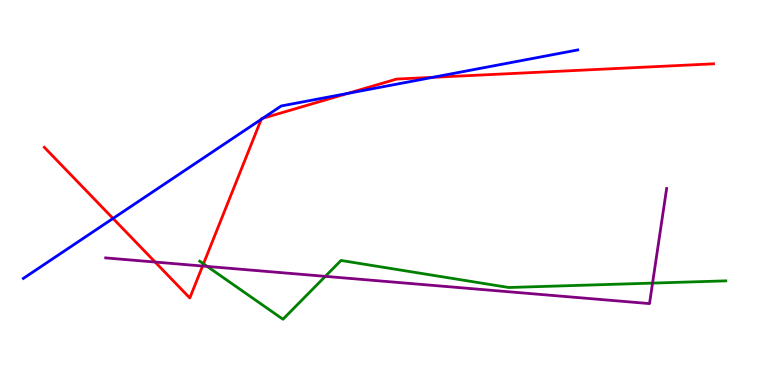[{'lines': ['blue', 'red'], 'intersections': [{'x': 1.46, 'y': 4.33}, {'x': 3.37, 'y': 6.9}, {'x': 3.39, 'y': 6.93}, {'x': 4.49, 'y': 7.57}, {'x': 5.58, 'y': 7.99}]}, {'lines': ['green', 'red'], 'intersections': [{'x': 2.63, 'y': 3.15}]}, {'lines': ['purple', 'red'], 'intersections': [{'x': 2.0, 'y': 3.19}, {'x': 2.61, 'y': 3.09}]}, {'lines': ['blue', 'green'], 'intersections': []}, {'lines': ['blue', 'purple'], 'intersections': []}, {'lines': ['green', 'purple'], 'intersections': [{'x': 2.67, 'y': 3.08}, {'x': 4.2, 'y': 2.82}, {'x': 8.42, 'y': 2.65}]}]